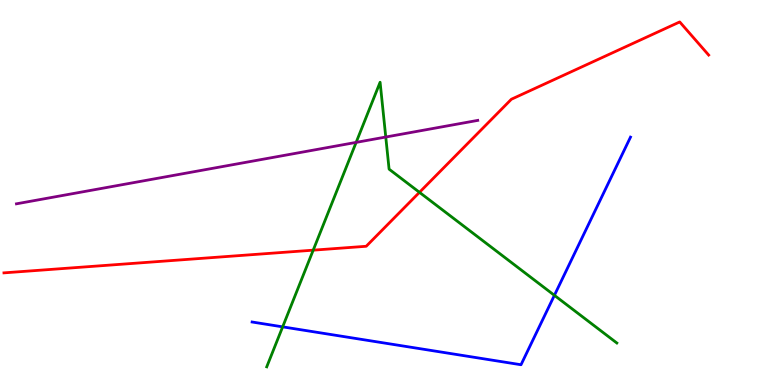[{'lines': ['blue', 'red'], 'intersections': []}, {'lines': ['green', 'red'], 'intersections': [{'x': 4.04, 'y': 3.5}, {'x': 5.41, 'y': 5.0}]}, {'lines': ['purple', 'red'], 'intersections': []}, {'lines': ['blue', 'green'], 'intersections': [{'x': 3.65, 'y': 1.51}, {'x': 7.15, 'y': 2.33}]}, {'lines': ['blue', 'purple'], 'intersections': []}, {'lines': ['green', 'purple'], 'intersections': [{'x': 4.6, 'y': 6.3}, {'x': 4.98, 'y': 6.44}]}]